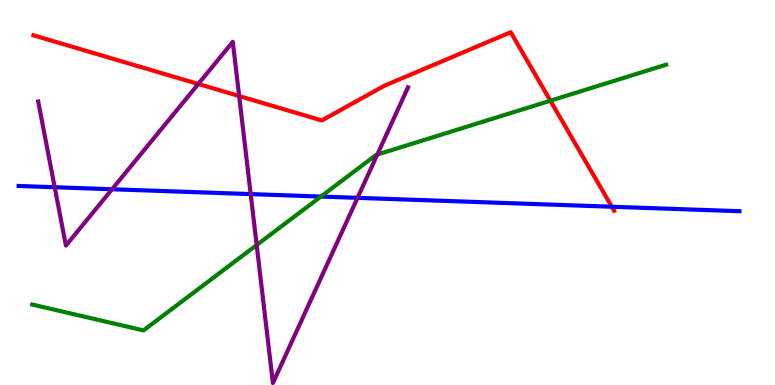[{'lines': ['blue', 'red'], 'intersections': [{'x': 7.89, 'y': 4.63}]}, {'lines': ['green', 'red'], 'intersections': [{'x': 7.1, 'y': 7.38}]}, {'lines': ['purple', 'red'], 'intersections': [{'x': 2.56, 'y': 7.82}, {'x': 3.09, 'y': 7.51}]}, {'lines': ['blue', 'green'], 'intersections': [{'x': 4.14, 'y': 4.89}]}, {'lines': ['blue', 'purple'], 'intersections': [{'x': 0.706, 'y': 5.14}, {'x': 1.45, 'y': 5.08}, {'x': 3.23, 'y': 4.96}, {'x': 4.61, 'y': 4.86}]}, {'lines': ['green', 'purple'], 'intersections': [{'x': 3.31, 'y': 3.64}, {'x': 4.87, 'y': 5.99}]}]